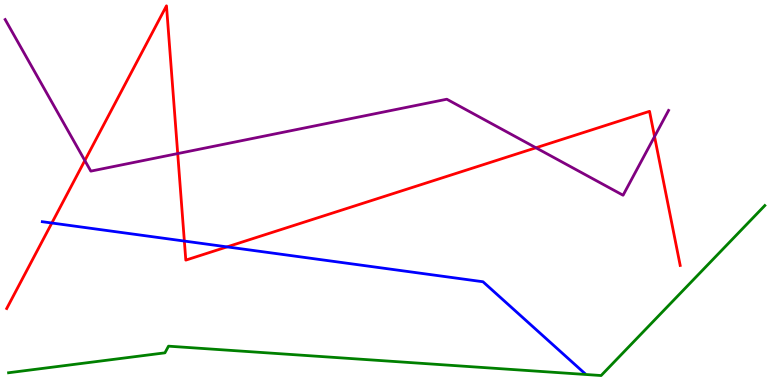[{'lines': ['blue', 'red'], 'intersections': [{'x': 0.669, 'y': 4.21}, {'x': 2.38, 'y': 3.74}, {'x': 2.93, 'y': 3.59}]}, {'lines': ['green', 'red'], 'intersections': []}, {'lines': ['purple', 'red'], 'intersections': [{'x': 1.09, 'y': 5.83}, {'x': 2.29, 'y': 6.01}, {'x': 6.92, 'y': 6.16}, {'x': 8.45, 'y': 6.45}]}, {'lines': ['blue', 'green'], 'intersections': []}, {'lines': ['blue', 'purple'], 'intersections': []}, {'lines': ['green', 'purple'], 'intersections': []}]